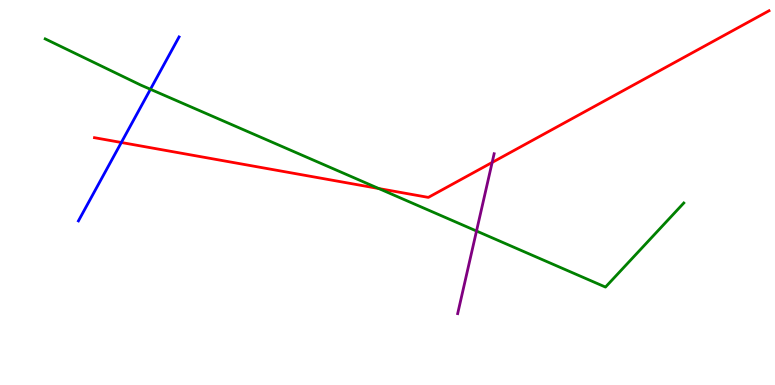[{'lines': ['blue', 'red'], 'intersections': [{'x': 1.57, 'y': 6.3}]}, {'lines': ['green', 'red'], 'intersections': [{'x': 4.89, 'y': 5.1}]}, {'lines': ['purple', 'red'], 'intersections': [{'x': 6.35, 'y': 5.78}]}, {'lines': ['blue', 'green'], 'intersections': [{'x': 1.94, 'y': 7.68}]}, {'lines': ['blue', 'purple'], 'intersections': []}, {'lines': ['green', 'purple'], 'intersections': [{'x': 6.15, 'y': 4.0}]}]